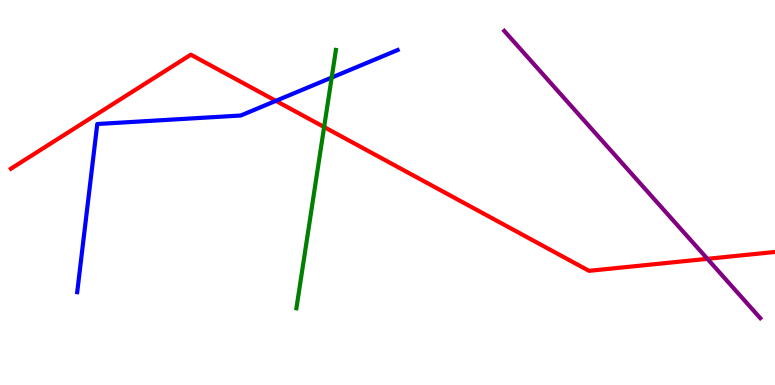[{'lines': ['blue', 'red'], 'intersections': [{'x': 3.56, 'y': 7.38}]}, {'lines': ['green', 'red'], 'intersections': [{'x': 4.18, 'y': 6.7}]}, {'lines': ['purple', 'red'], 'intersections': [{'x': 9.13, 'y': 3.28}]}, {'lines': ['blue', 'green'], 'intersections': [{'x': 4.28, 'y': 7.99}]}, {'lines': ['blue', 'purple'], 'intersections': []}, {'lines': ['green', 'purple'], 'intersections': []}]